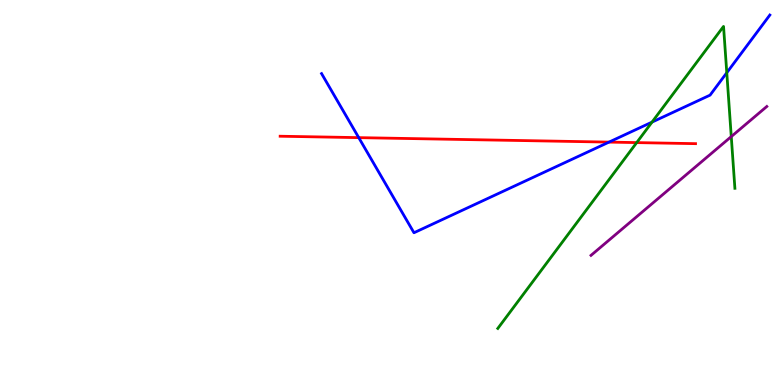[{'lines': ['blue', 'red'], 'intersections': [{'x': 4.63, 'y': 6.43}, {'x': 7.86, 'y': 6.31}]}, {'lines': ['green', 'red'], 'intersections': [{'x': 8.22, 'y': 6.3}]}, {'lines': ['purple', 'red'], 'intersections': []}, {'lines': ['blue', 'green'], 'intersections': [{'x': 8.41, 'y': 6.83}, {'x': 9.38, 'y': 8.11}]}, {'lines': ['blue', 'purple'], 'intersections': []}, {'lines': ['green', 'purple'], 'intersections': [{'x': 9.44, 'y': 6.45}]}]